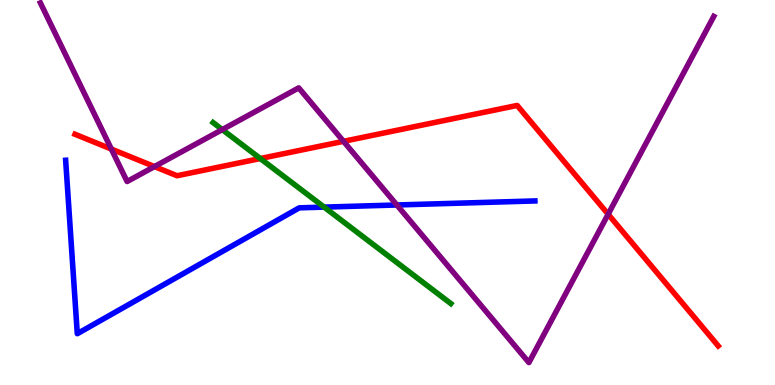[{'lines': ['blue', 'red'], 'intersections': []}, {'lines': ['green', 'red'], 'intersections': [{'x': 3.36, 'y': 5.88}]}, {'lines': ['purple', 'red'], 'intersections': [{'x': 1.44, 'y': 6.13}, {'x': 1.99, 'y': 5.67}, {'x': 4.43, 'y': 6.33}, {'x': 7.85, 'y': 4.44}]}, {'lines': ['blue', 'green'], 'intersections': [{'x': 4.18, 'y': 4.62}]}, {'lines': ['blue', 'purple'], 'intersections': [{'x': 5.12, 'y': 4.68}]}, {'lines': ['green', 'purple'], 'intersections': [{'x': 2.87, 'y': 6.63}]}]